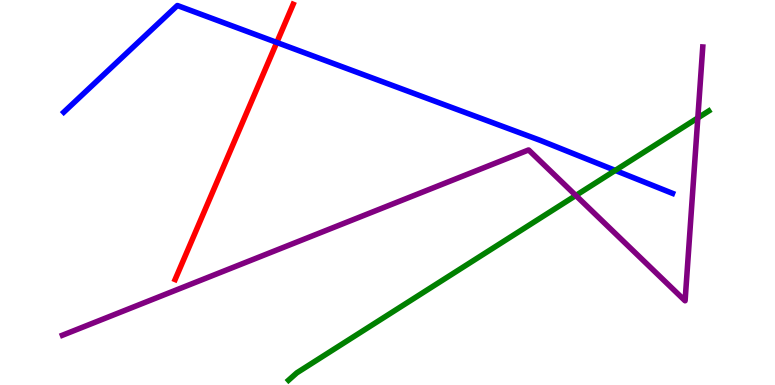[{'lines': ['blue', 'red'], 'intersections': [{'x': 3.57, 'y': 8.9}]}, {'lines': ['green', 'red'], 'intersections': []}, {'lines': ['purple', 'red'], 'intersections': []}, {'lines': ['blue', 'green'], 'intersections': [{'x': 7.94, 'y': 5.57}]}, {'lines': ['blue', 'purple'], 'intersections': []}, {'lines': ['green', 'purple'], 'intersections': [{'x': 7.43, 'y': 4.92}, {'x': 9.0, 'y': 6.94}]}]